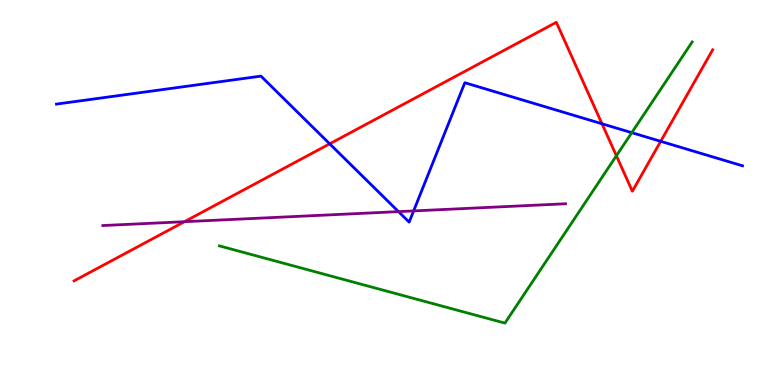[{'lines': ['blue', 'red'], 'intersections': [{'x': 4.25, 'y': 6.26}, {'x': 7.77, 'y': 6.79}, {'x': 8.53, 'y': 6.33}]}, {'lines': ['green', 'red'], 'intersections': [{'x': 7.95, 'y': 5.95}]}, {'lines': ['purple', 'red'], 'intersections': [{'x': 2.38, 'y': 4.24}]}, {'lines': ['blue', 'green'], 'intersections': [{'x': 8.15, 'y': 6.55}]}, {'lines': ['blue', 'purple'], 'intersections': [{'x': 5.14, 'y': 4.5}, {'x': 5.34, 'y': 4.52}]}, {'lines': ['green', 'purple'], 'intersections': []}]